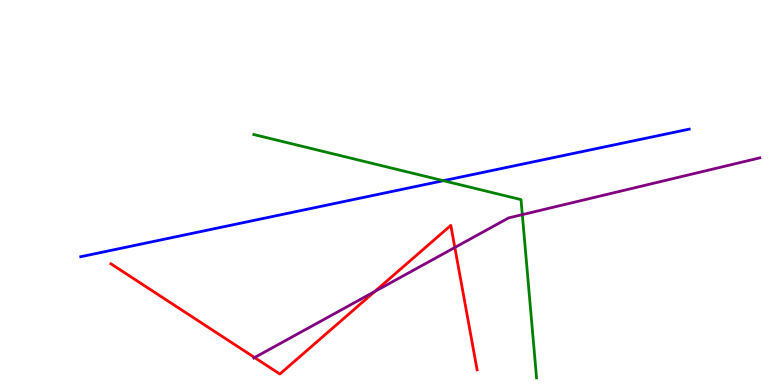[{'lines': ['blue', 'red'], 'intersections': []}, {'lines': ['green', 'red'], 'intersections': []}, {'lines': ['purple', 'red'], 'intersections': [{'x': 3.29, 'y': 0.713}, {'x': 4.84, 'y': 2.43}, {'x': 5.87, 'y': 3.57}]}, {'lines': ['blue', 'green'], 'intersections': [{'x': 5.72, 'y': 5.31}]}, {'lines': ['blue', 'purple'], 'intersections': []}, {'lines': ['green', 'purple'], 'intersections': [{'x': 6.74, 'y': 4.42}]}]